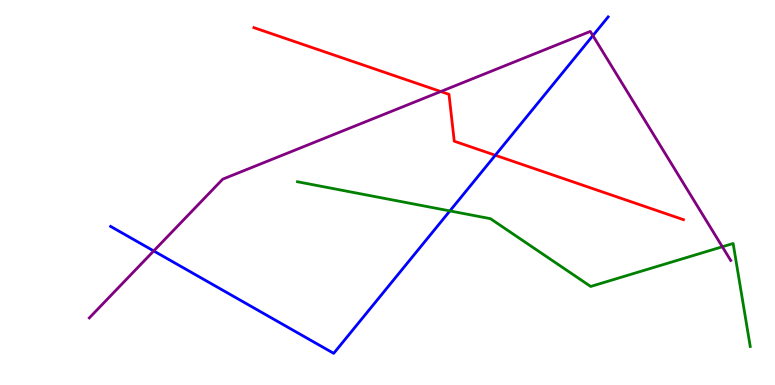[{'lines': ['blue', 'red'], 'intersections': [{'x': 6.39, 'y': 5.97}]}, {'lines': ['green', 'red'], 'intersections': []}, {'lines': ['purple', 'red'], 'intersections': [{'x': 5.69, 'y': 7.62}]}, {'lines': ['blue', 'green'], 'intersections': [{'x': 5.81, 'y': 4.52}]}, {'lines': ['blue', 'purple'], 'intersections': [{'x': 1.98, 'y': 3.48}, {'x': 7.65, 'y': 9.07}]}, {'lines': ['green', 'purple'], 'intersections': [{'x': 9.32, 'y': 3.59}]}]